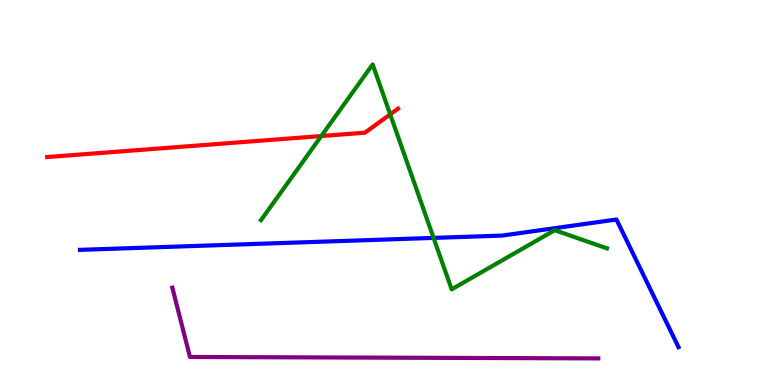[{'lines': ['blue', 'red'], 'intersections': []}, {'lines': ['green', 'red'], 'intersections': [{'x': 4.15, 'y': 6.47}, {'x': 5.03, 'y': 7.03}]}, {'lines': ['purple', 'red'], 'intersections': []}, {'lines': ['blue', 'green'], 'intersections': [{'x': 5.59, 'y': 3.82}]}, {'lines': ['blue', 'purple'], 'intersections': []}, {'lines': ['green', 'purple'], 'intersections': []}]